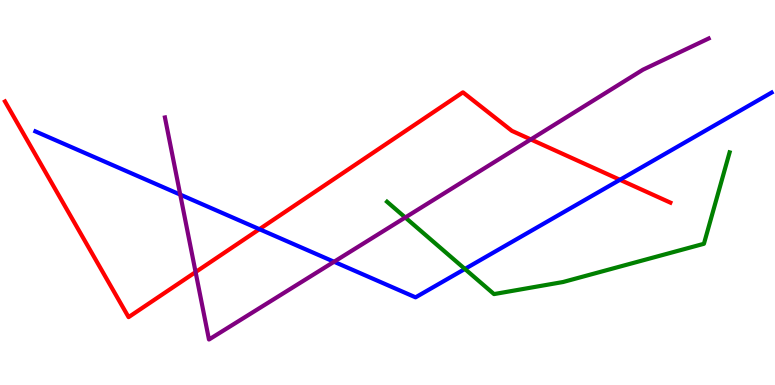[{'lines': ['blue', 'red'], 'intersections': [{'x': 3.35, 'y': 4.05}, {'x': 8.0, 'y': 5.33}]}, {'lines': ['green', 'red'], 'intersections': []}, {'lines': ['purple', 'red'], 'intersections': [{'x': 2.52, 'y': 2.93}, {'x': 6.85, 'y': 6.38}]}, {'lines': ['blue', 'green'], 'intersections': [{'x': 6.0, 'y': 3.01}]}, {'lines': ['blue', 'purple'], 'intersections': [{'x': 2.33, 'y': 4.95}, {'x': 4.31, 'y': 3.2}]}, {'lines': ['green', 'purple'], 'intersections': [{'x': 5.23, 'y': 4.35}]}]